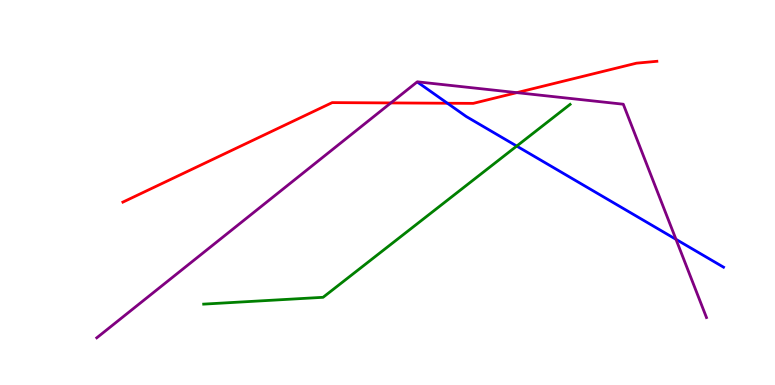[{'lines': ['blue', 'red'], 'intersections': [{'x': 5.77, 'y': 7.32}]}, {'lines': ['green', 'red'], 'intersections': []}, {'lines': ['purple', 'red'], 'intersections': [{'x': 5.04, 'y': 7.33}, {'x': 6.67, 'y': 7.59}]}, {'lines': ['blue', 'green'], 'intersections': [{'x': 6.67, 'y': 6.21}]}, {'lines': ['blue', 'purple'], 'intersections': [{'x': 8.72, 'y': 3.78}]}, {'lines': ['green', 'purple'], 'intersections': []}]